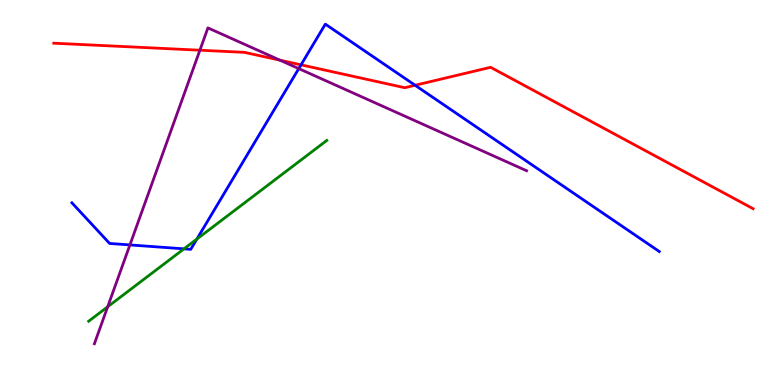[{'lines': ['blue', 'red'], 'intersections': [{'x': 3.88, 'y': 8.32}, {'x': 5.36, 'y': 7.79}]}, {'lines': ['green', 'red'], 'intersections': []}, {'lines': ['purple', 'red'], 'intersections': [{'x': 2.58, 'y': 8.7}, {'x': 3.61, 'y': 8.44}]}, {'lines': ['blue', 'green'], 'intersections': [{'x': 2.37, 'y': 3.54}, {'x': 2.54, 'y': 3.79}]}, {'lines': ['blue', 'purple'], 'intersections': [{'x': 1.68, 'y': 3.64}, {'x': 3.86, 'y': 8.22}]}, {'lines': ['green', 'purple'], 'intersections': [{'x': 1.39, 'y': 2.03}]}]